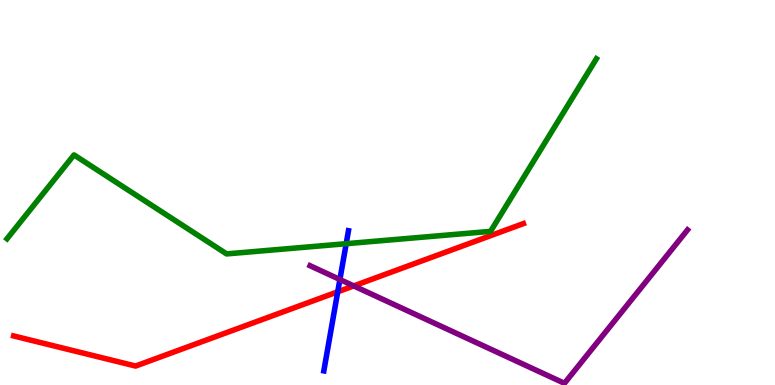[{'lines': ['blue', 'red'], 'intersections': [{'x': 4.36, 'y': 2.42}]}, {'lines': ['green', 'red'], 'intersections': []}, {'lines': ['purple', 'red'], 'intersections': [{'x': 4.56, 'y': 2.57}]}, {'lines': ['blue', 'green'], 'intersections': [{'x': 4.47, 'y': 3.67}]}, {'lines': ['blue', 'purple'], 'intersections': [{'x': 4.39, 'y': 2.74}]}, {'lines': ['green', 'purple'], 'intersections': []}]